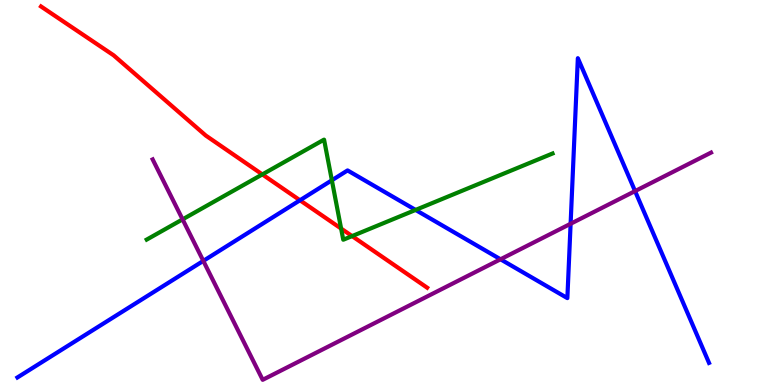[{'lines': ['blue', 'red'], 'intersections': [{'x': 3.87, 'y': 4.8}]}, {'lines': ['green', 'red'], 'intersections': [{'x': 3.39, 'y': 5.47}, {'x': 4.4, 'y': 4.06}, {'x': 4.54, 'y': 3.87}]}, {'lines': ['purple', 'red'], 'intersections': []}, {'lines': ['blue', 'green'], 'intersections': [{'x': 4.28, 'y': 5.32}, {'x': 5.36, 'y': 4.55}]}, {'lines': ['blue', 'purple'], 'intersections': [{'x': 2.62, 'y': 3.22}, {'x': 6.46, 'y': 3.27}, {'x': 7.36, 'y': 4.19}, {'x': 8.19, 'y': 5.04}]}, {'lines': ['green', 'purple'], 'intersections': [{'x': 2.36, 'y': 4.3}]}]